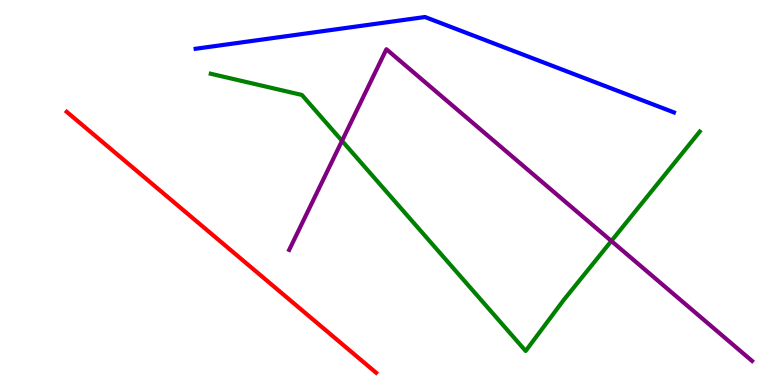[{'lines': ['blue', 'red'], 'intersections': []}, {'lines': ['green', 'red'], 'intersections': []}, {'lines': ['purple', 'red'], 'intersections': []}, {'lines': ['blue', 'green'], 'intersections': []}, {'lines': ['blue', 'purple'], 'intersections': []}, {'lines': ['green', 'purple'], 'intersections': [{'x': 4.41, 'y': 6.34}, {'x': 7.89, 'y': 3.74}]}]